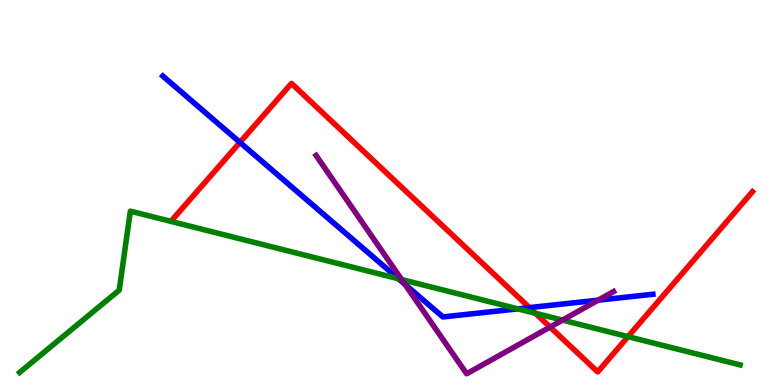[{'lines': ['blue', 'red'], 'intersections': [{'x': 3.1, 'y': 6.3}, {'x': 6.83, 'y': 2.01}]}, {'lines': ['green', 'red'], 'intersections': [{'x': 6.91, 'y': 1.86}, {'x': 8.1, 'y': 1.26}]}, {'lines': ['purple', 'red'], 'intersections': [{'x': 7.1, 'y': 1.51}]}, {'lines': ['blue', 'green'], 'intersections': [{'x': 5.14, 'y': 2.76}, {'x': 6.68, 'y': 1.98}]}, {'lines': ['blue', 'purple'], 'intersections': [{'x': 5.22, 'y': 2.62}, {'x': 7.72, 'y': 2.2}]}, {'lines': ['green', 'purple'], 'intersections': [{'x': 5.18, 'y': 2.74}, {'x': 7.26, 'y': 1.69}]}]